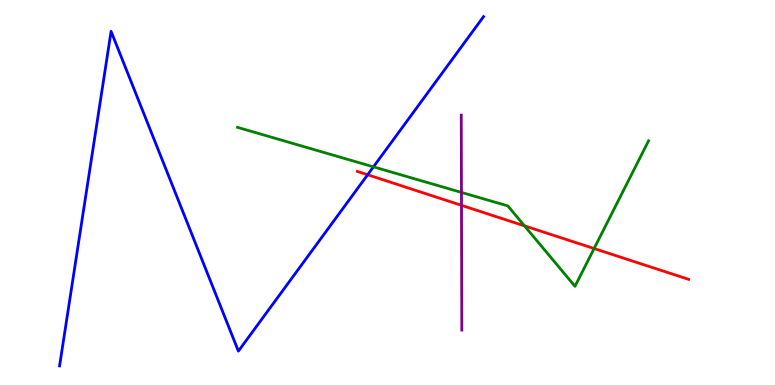[{'lines': ['blue', 'red'], 'intersections': [{'x': 4.74, 'y': 5.46}]}, {'lines': ['green', 'red'], 'intersections': [{'x': 6.77, 'y': 4.13}, {'x': 7.67, 'y': 3.54}]}, {'lines': ['purple', 'red'], 'intersections': [{'x': 5.95, 'y': 4.67}]}, {'lines': ['blue', 'green'], 'intersections': [{'x': 4.82, 'y': 5.67}]}, {'lines': ['blue', 'purple'], 'intersections': []}, {'lines': ['green', 'purple'], 'intersections': [{'x': 5.95, 'y': 5.0}]}]